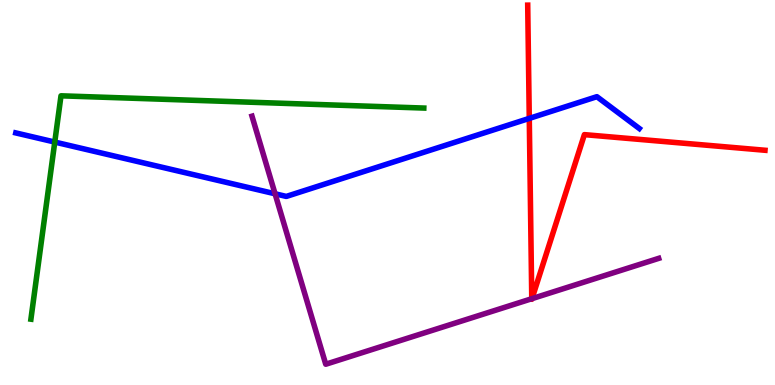[{'lines': ['blue', 'red'], 'intersections': [{'x': 6.83, 'y': 6.92}]}, {'lines': ['green', 'red'], 'intersections': []}, {'lines': ['purple', 'red'], 'intersections': [{'x': 6.86, 'y': 2.24}, {'x': 6.86, 'y': 2.24}]}, {'lines': ['blue', 'green'], 'intersections': [{'x': 0.707, 'y': 6.31}]}, {'lines': ['blue', 'purple'], 'intersections': [{'x': 3.55, 'y': 4.97}]}, {'lines': ['green', 'purple'], 'intersections': []}]